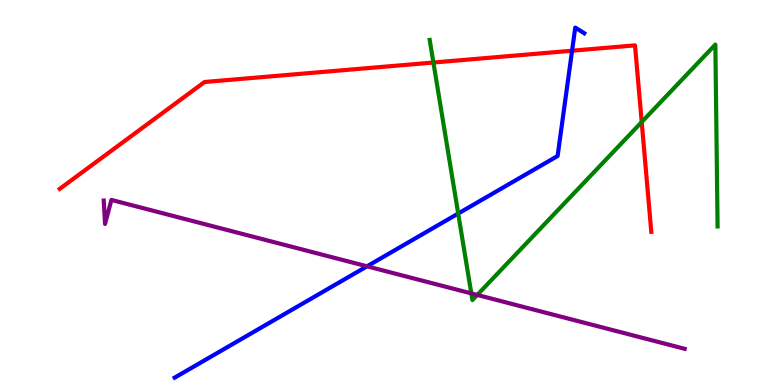[{'lines': ['blue', 'red'], 'intersections': [{'x': 7.38, 'y': 8.68}]}, {'lines': ['green', 'red'], 'intersections': [{'x': 5.59, 'y': 8.38}, {'x': 8.28, 'y': 6.83}]}, {'lines': ['purple', 'red'], 'intersections': []}, {'lines': ['blue', 'green'], 'intersections': [{'x': 5.91, 'y': 4.45}]}, {'lines': ['blue', 'purple'], 'intersections': [{'x': 4.74, 'y': 3.08}]}, {'lines': ['green', 'purple'], 'intersections': [{'x': 6.08, 'y': 2.38}, {'x': 6.16, 'y': 2.34}]}]